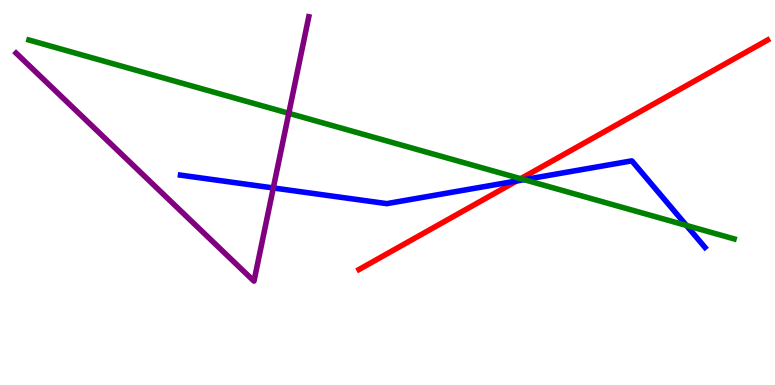[{'lines': ['blue', 'red'], 'intersections': [{'x': 6.67, 'y': 5.3}]}, {'lines': ['green', 'red'], 'intersections': [{'x': 6.72, 'y': 5.36}]}, {'lines': ['purple', 'red'], 'intersections': []}, {'lines': ['blue', 'green'], 'intersections': [{'x': 6.76, 'y': 5.33}, {'x': 8.86, 'y': 4.14}]}, {'lines': ['blue', 'purple'], 'intersections': [{'x': 3.53, 'y': 5.12}]}, {'lines': ['green', 'purple'], 'intersections': [{'x': 3.73, 'y': 7.06}]}]